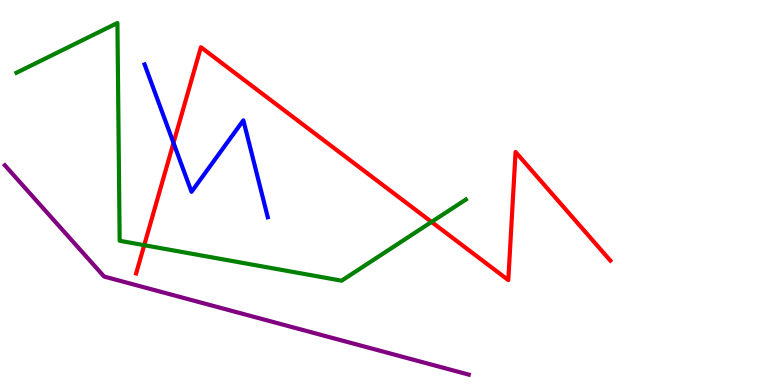[{'lines': ['blue', 'red'], 'intersections': [{'x': 2.24, 'y': 6.29}]}, {'lines': ['green', 'red'], 'intersections': [{'x': 1.86, 'y': 3.63}, {'x': 5.57, 'y': 4.24}]}, {'lines': ['purple', 'red'], 'intersections': []}, {'lines': ['blue', 'green'], 'intersections': []}, {'lines': ['blue', 'purple'], 'intersections': []}, {'lines': ['green', 'purple'], 'intersections': []}]